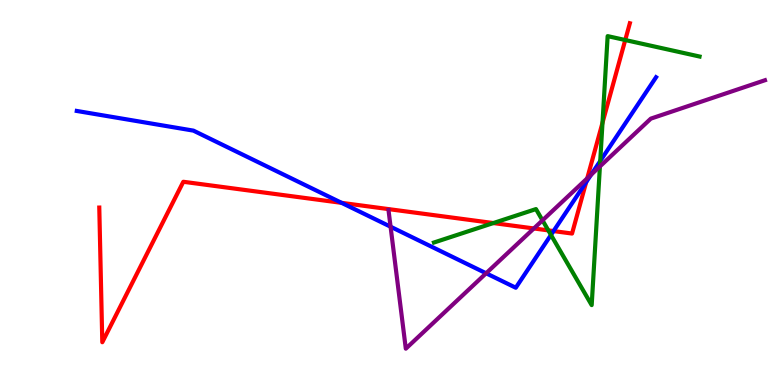[{'lines': ['blue', 'red'], 'intersections': [{'x': 4.41, 'y': 4.73}, {'x': 7.14, 'y': 4.0}, {'x': 7.56, 'y': 5.27}]}, {'lines': ['green', 'red'], 'intersections': [{'x': 6.37, 'y': 4.21}, {'x': 7.08, 'y': 4.02}, {'x': 7.77, 'y': 6.81}, {'x': 8.07, 'y': 8.96}]}, {'lines': ['purple', 'red'], 'intersections': [{'x': 6.89, 'y': 4.07}, {'x': 7.58, 'y': 5.37}]}, {'lines': ['blue', 'green'], 'intersections': [{'x': 7.11, 'y': 3.9}, {'x': 7.74, 'y': 5.82}]}, {'lines': ['blue', 'purple'], 'intersections': [{'x': 5.04, 'y': 4.11}, {'x': 6.27, 'y': 2.9}, {'x': 7.63, 'y': 5.46}]}, {'lines': ['green', 'purple'], 'intersections': [{'x': 7.0, 'y': 4.28}, {'x': 7.74, 'y': 5.68}]}]